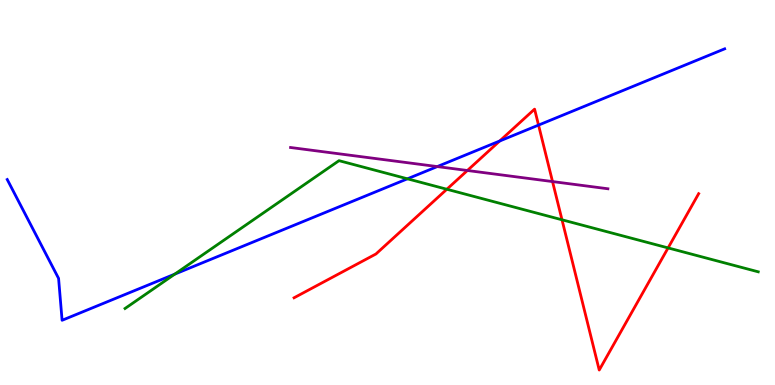[{'lines': ['blue', 'red'], 'intersections': [{'x': 6.45, 'y': 6.34}, {'x': 6.95, 'y': 6.75}]}, {'lines': ['green', 'red'], 'intersections': [{'x': 5.77, 'y': 5.08}, {'x': 7.25, 'y': 4.29}, {'x': 8.62, 'y': 3.56}]}, {'lines': ['purple', 'red'], 'intersections': [{'x': 6.03, 'y': 5.57}, {'x': 7.13, 'y': 5.28}]}, {'lines': ['blue', 'green'], 'intersections': [{'x': 2.26, 'y': 2.88}, {'x': 5.26, 'y': 5.36}]}, {'lines': ['blue', 'purple'], 'intersections': [{'x': 5.64, 'y': 5.67}]}, {'lines': ['green', 'purple'], 'intersections': []}]